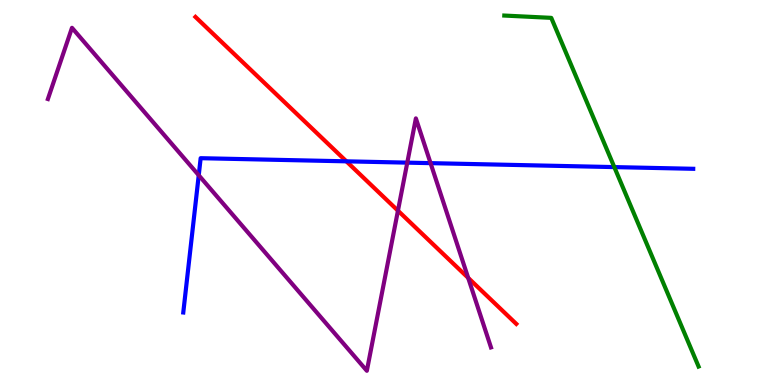[{'lines': ['blue', 'red'], 'intersections': [{'x': 4.47, 'y': 5.81}]}, {'lines': ['green', 'red'], 'intersections': []}, {'lines': ['purple', 'red'], 'intersections': [{'x': 5.13, 'y': 4.53}, {'x': 6.04, 'y': 2.78}]}, {'lines': ['blue', 'green'], 'intersections': [{'x': 7.93, 'y': 5.66}]}, {'lines': ['blue', 'purple'], 'intersections': [{'x': 2.56, 'y': 5.45}, {'x': 5.26, 'y': 5.78}, {'x': 5.56, 'y': 5.76}]}, {'lines': ['green', 'purple'], 'intersections': []}]